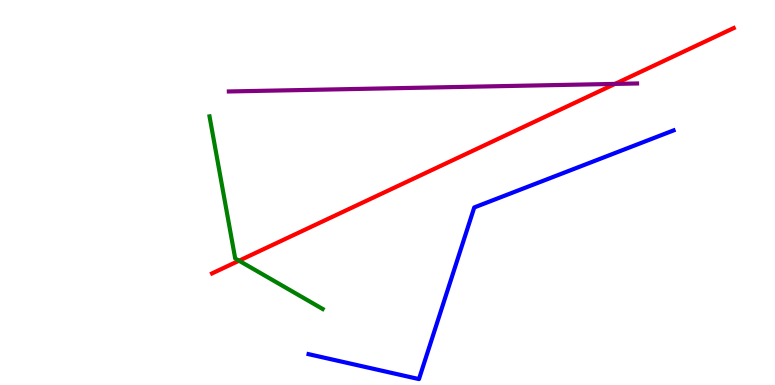[{'lines': ['blue', 'red'], 'intersections': []}, {'lines': ['green', 'red'], 'intersections': [{'x': 3.08, 'y': 3.23}]}, {'lines': ['purple', 'red'], 'intersections': [{'x': 7.94, 'y': 7.82}]}, {'lines': ['blue', 'green'], 'intersections': []}, {'lines': ['blue', 'purple'], 'intersections': []}, {'lines': ['green', 'purple'], 'intersections': []}]